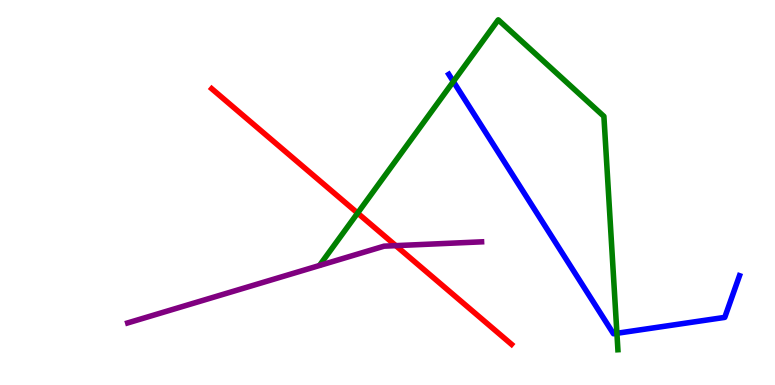[{'lines': ['blue', 'red'], 'intersections': []}, {'lines': ['green', 'red'], 'intersections': [{'x': 4.61, 'y': 4.47}]}, {'lines': ['purple', 'red'], 'intersections': [{'x': 5.11, 'y': 3.62}]}, {'lines': ['blue', 'green'], 'intersections': [{'x': 5.85, 'y': 7.88}, {'x': 7.96, 'y': 1.34}]}, {'lines': ['blue', 'purple'], 'intersections': []}, {'lines': ['green', 'purple'], 'intersections': []}]